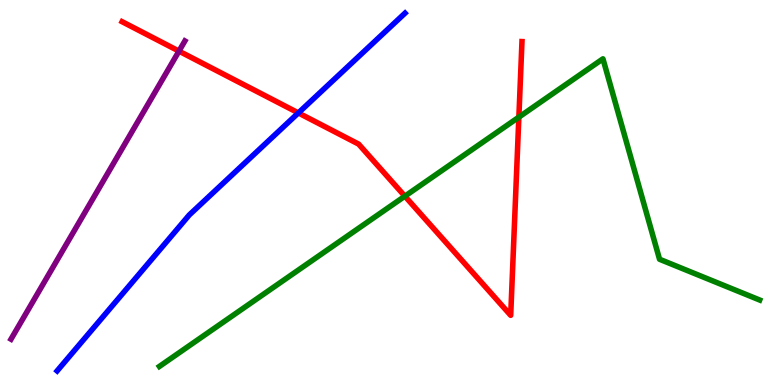[{'lines': ['blue', 'red'], 'intersections': [{'x': 3.85, 'y': 7.07}]}, {'lines': ['green', 'red'], 'intersections': [{'x': 5.22, 'y': 4.9}, {'x': 6.69, 'y': 6.96}]}, {'lines': ['purple', 'red'], 'intersections': [{'x': 2.31, 'y': 8.67}]}, {'lines': ['blue', 'green'], 'intersections': []}, {'lines': ['blue', 'purple'], 'intersections': []}, {'lines': ['green', 'purple'], 'intersections': []}]